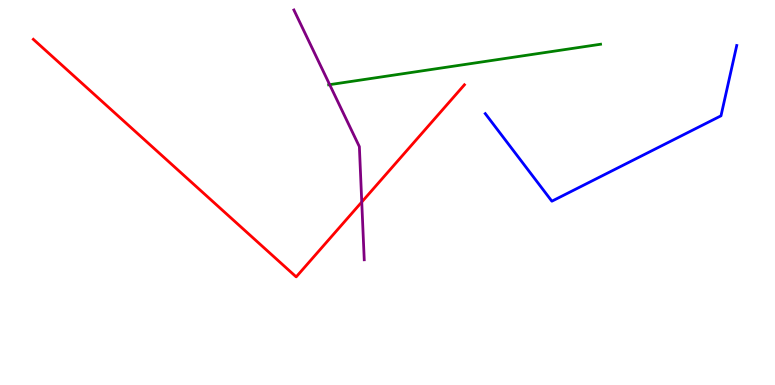[{'lines': ['blue', 'red'], 'intersections': []}, {'lines': ['green', 'red'], 'intersections': []}, {'lines': ['purple', 'red'], 'intersections': [{'x': 4.67, 'y': 4.75}]}, {'lines': ['blue', 'green'], 'intersections': []}, {'lines': ['blue', 'purple'], 'intersections': []}, {'lines': ['green', 'purple'], 'intersections': [{'x': 4.25, 'y': 7.8}]}]